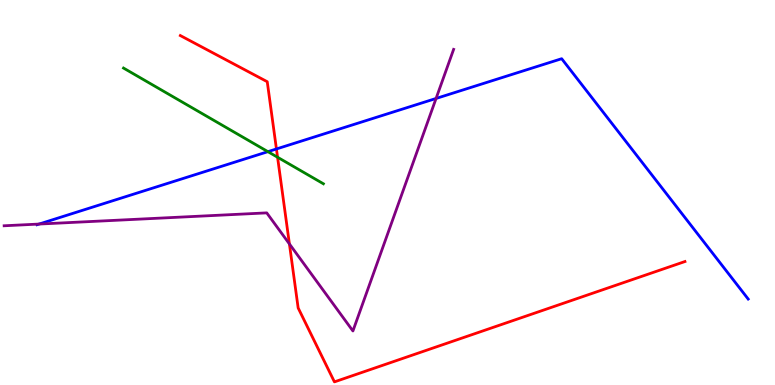[{'lines': ['blue', 'red'], 'intersections': [{'x': 3.57, 'y': 6.13}]}, {'lines': ['green', 'red'], 'intersections': [{'x': 3.58, 'y': 5.92}]}, {'lines': ['purple', 'red'], 'intersections': [{'x': 3.73, 'y': 3.66}]}, {'lines': ['blue', 'green'], 'intersections': [{'x': 3.46, 'y': 6.06}]}, {'lines': ['blue', 'purple'], 'intersections': [{'x': 0.504, 'y': 4.18}, {'x': 5.63, 'y': 7.44}]}, {'lines': ['green', 'purple'], 'intersections': []}]